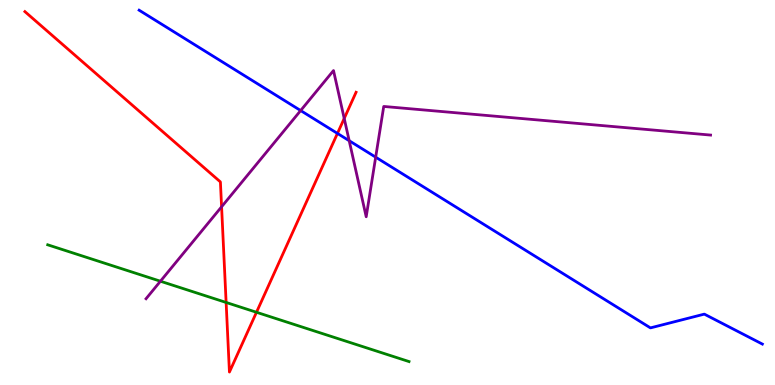[{'lines': ['blue', 'red'], 'intersections': [{'x': 4.35, 'y': 6.53}]}, {'lines': ['green', 'red'], 'intersections': [{'x': 2.92, 'y': 2.14}, {'x': 3.31, 'y': 1.89}]}, {'lines': ['purple', 'red'], 'intersections': [{'x': 2.86, 'y': 4.63}, {'x': 4.44, 'y': 6.92}]}, {'lines': ['blue', 'green'], 'intersections': []}, {'lines': ['blue', 'purple'], 'intersections': [{'x': 3.88, 'y': 7.13}, {'x': 4.51, 'y': 6.35}, {'x': 4.85, 'y': 5.92}]}, {'lines': ['green', 'purple'], 'intersections': [{'x': 2.07, 'y': 2.7}]}]